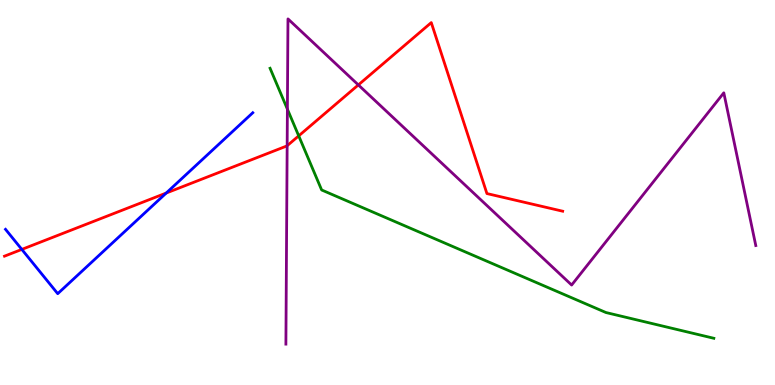[{'lines': ['blue', 'red'], 'intersections': [{'x': 0.282, 'y': 3.52}, {'x': 2.14, 'y': 4.99}]}, {'lines': ['green', 'red'], 'intersections': [{'x': 3.85, 'y': 6.47}]}, {'lines': ['purple', 'red'], 'intersections': [{'x': 3.71, 'y': 6.21}, {'x': 4.62, 'y': 7.79}]}, {'lines': ['blue', 'green'], 'intersections': []}, {'lines': ['blue', 'purple'], 'intersections': []}, {'lines': ['green', 'purple'], 'intersections': [{'x': 3.71, 'y': 7.17}]}]